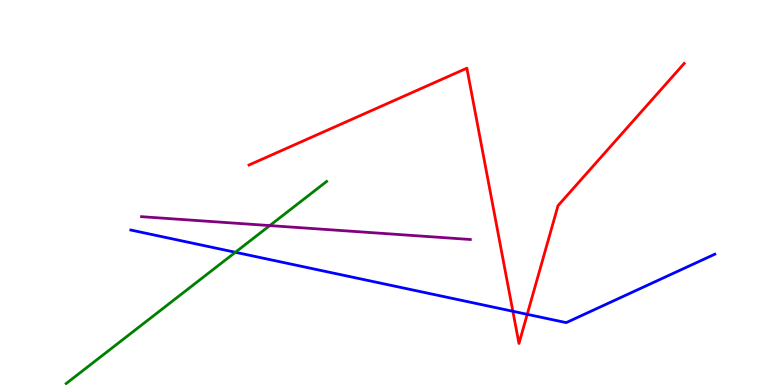[{'lines': ['blue', 'red'], 'intersections': [{'x': 6.62, 'y': 1.91}, {'x': 6.8, 'y': 1.84}]}, {'lines': ['green', 'red'], 'intersections': []}, {'lines': ['purple', 'red'], 'intersections': []}, {'lines': ['blue', 'green'], 'intersections': [{'x': 3.04, 'y': 3.45}]}, {'lines': ['blue', 'purple'], 'intersections': []}, {'lines': ['green', 'purple'], 'intersections': [{'x': 3.48, 'y': 4.14}]}]